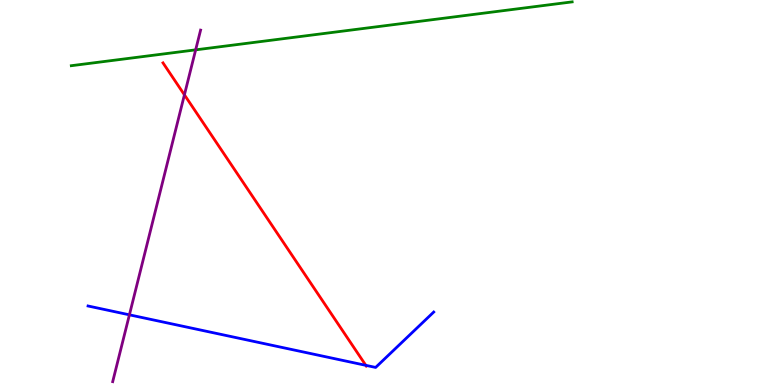[{'lines': ['blue', 'red'], 'intersections': [{'x': 4.72, 'y': 0.511}]}, {'lines': ['green', 'red'], 'intersections': []}, {'lines': ['purple', 'red'], 'intersections': [{'x': 2.38, 'y': 7.54}]}, {'lines': ['blue', 'green'], 'intersections': []}, {'lines': ['blue', 'purple'], 'intersections': [{'x': 1.67, 'y': 1.82}]}, {'lines': ['green', 'purple'], 'intersections': [{'x': 2.52, 'y': 8.71}]}]